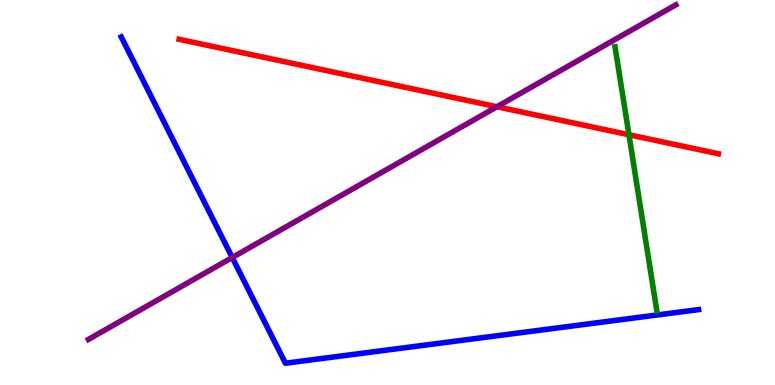[{'lines': ['blue', 'red'], 'intersections': []}, {'lines': ['green', 'red'], 'intersections': [{'x': 8.12, 'y': 6.5}]}, {'lines': ['purple', 'red'], 'intersections': [{'x': 6.41, 'y': 7.23}]}, {'lines': ['blue', 'green'], 'intersections': []}, {'lines': ['blue', 'purple'], 'intersections': [{'x': 3.0, 'y': 3.31}]}, {'lines': ['green', 'purple'], 'intersections': []}]